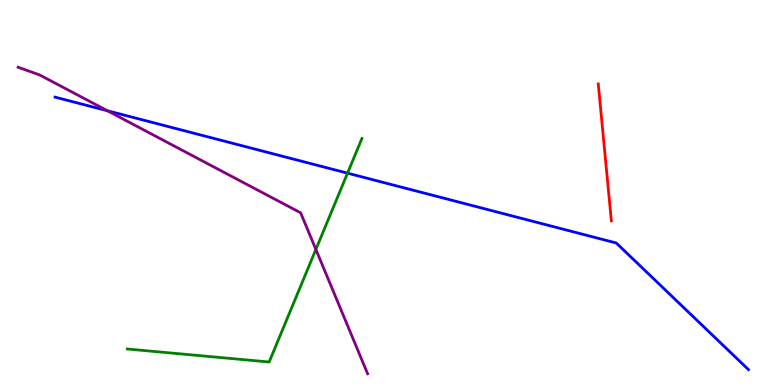[{'lines': ['blue', 'red'], 'intersections': []}, {'lines': ['green', 'red'], 'intersections': []}, {'lines': ['purple', 'red'], 'intersections': []}, {'lines': ['blue', 'green'], 'intersections': [{'x': 4.48, 'y': 5.5}]}, {'lines': ['blue', 'purple'], 'intersections': [{'x': 1.39, 'y': 7.12}]}, {'lines': ['green', 'purple'], 'intersections': [{'x': 4.08, 'y': 3.52}]}]